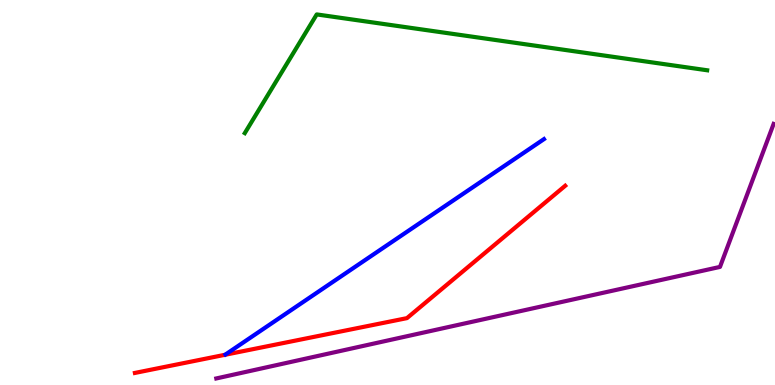[{'lines': ['blue', 'red'], 'intersections': []}, {'lines': ['green', 'red'], 'intersections': []}, {'lines': ['purple', 'red'], 'intersections': []}, {'lines': ['blue', 'green'], 'intersections': []}, {'lines': ['blue', 'purple'], 'intersections': []}, {'lines': ['green', 'purple'], 'intersections': []}]